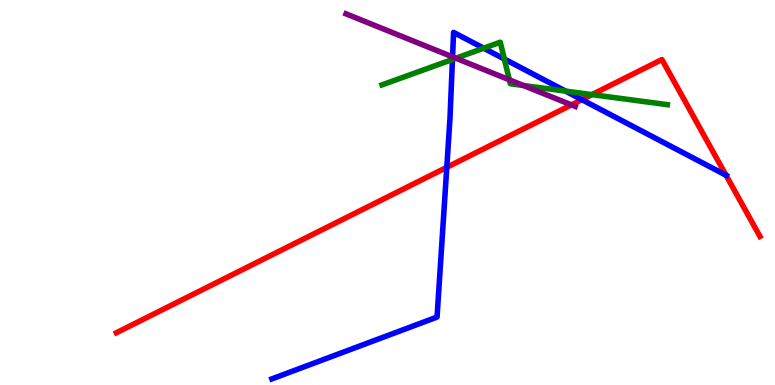[{'lines': ['blue', 'red'], 'intersections': [{'x': 5.77, 'y': 5.65}, {'x': 7.51, 'y': 7.41}, {'x': 9.37, 'y': 5.45}]}, {'lines': ['green', 'red'], 'intersections': [{'x': 7.64, 'y': 7.54}]}, {'lines': ['purple', 'red'], 'intersections': [{'x': 7.37, 'y': 7.28}]}, {'lines': ['blue', 'green'], 'intersections': [{'x': 5.84, 'y': 8.46}, {'x': 6.24, 'y': 8.75}, {'x': 6.51, 'y': 8.47}, {'x': 7.3, 'y': 7.63}]}, {'lines': ['blue', 'purple'], 'intersections': [{'x': 5.84, 'y': 8.52}]}, {'lines': ['green', 'purple'], 'intersections': [{'x': 5.88, 'y': 8.49}, {'x': 6.57, 'y': 7.93}, {'x': 6.75, 'y': 7.78}]}]